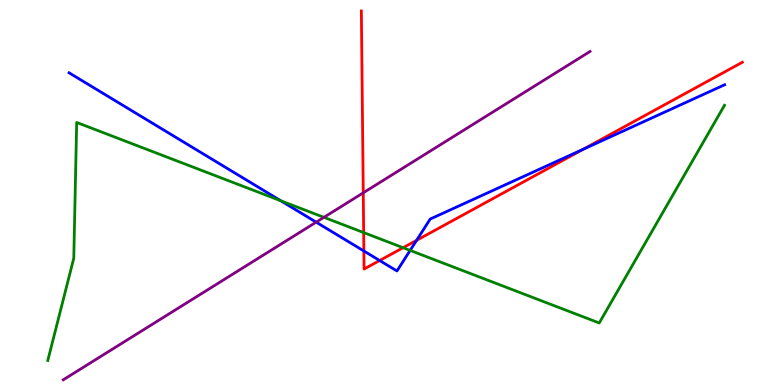[{'lines': ['blue', 'red'], 'intersections': [{'x': 4.7, 'y': 3.48}, {'x': 4.9, 'y': 3.23}, {'x': 5.38, 'y': 3.76}, {'x': 7.52, 'y': 6.12}]}, {'lines': ['green', 'red'], 'intersections': [{'x': 4.69, 'y': 3.96}, {'x': 5.2, 'y': 3.57}]}, {'lines': ['purple', 'red'], 'intersections': [{'x': 4.69, 'y': 4.99}]}, {'lines': ['blue', 'green'], 'intersections': [{'x': 3.62, 'y': 4.78}, {'x': 5.29, 'y': 3.5}]}, {'lines': ['blue', 'purple'], 'intersections': [{'x': 4.08, 'y': 4.23}]}, {'lines': ['green', 'purple'], 'intersections': [{'x': 4.18, 'y': 4.36}]}]